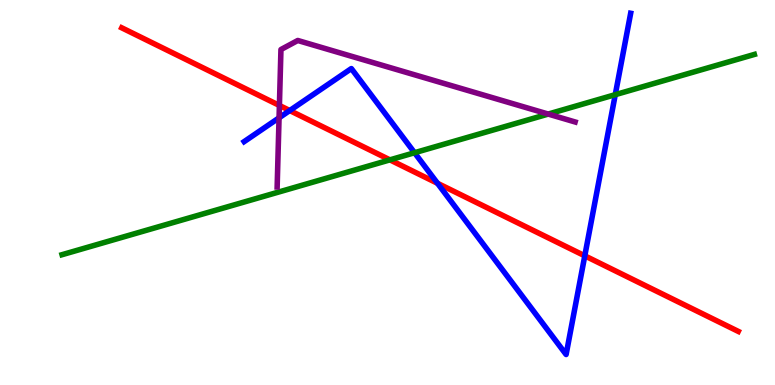[{'lines': ['blue', 'red'], 'intersections': [{'x': 3.74, 'y': 7.13}, {'x': 5.65, 'y': 5.24}, {'x': 7.55, 'y': 3.36}]}, {'lines': ['green', 'red'], 'intersections': [{'x': 5.03, 'y': 5.85}]}, {'lines': ['purple', 'red'], 'intersections': [{'x': 3.61, 'y': 7.26}]}, {'lines': ['blue', 'green'], 'intersections': [{'x': 5.35, 'y': 6.03}, {'x': 7.94, 'y': 7.54}]}, {'lines': ['blue', 'purple'], 'intersections': [{'x': 3.6, 'y': 6.94}]}, {'lines': ['green', 'purple'], 'intersections': [{'x': 7.07, 'y': 7.04}]}]